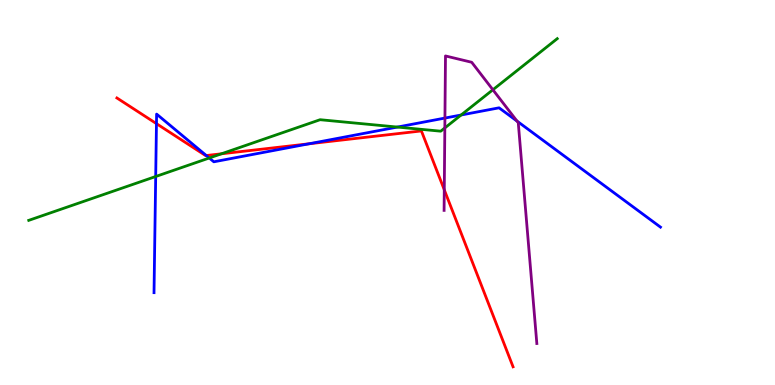[{'lines': ['blue', 'red'], 'intersections': [{'x': 2.02, 'y': 6.79}, {'x': 2.66, 'y': 5.96}, {'x': 3.99, 'y': 6.27}]}, {'lines': ['green', 'red'], 'intersections': [{'x': 2.86, 'y': 6.01}]}, {'lines': ['purple', 'red'], 'intersections': [{'x': 5.73, 'y': 5.07}]}, {'lines': ['blue', 'green'], 'intersections': [{'x': 2.01, 'y': 5.42}, {'x': 2.7, 'y': 5.9}, {'x': 5.13, 'y': 6.7}, {'x': 5.95, 'y': 7.01}]}, {'lines': ['blue', 'purple'], 'intersections': [{'x': 5.74, 'y': 6.93}, {'x': 6.67, 'y': 6.85}]}, {'lines': ['green', 'purple'], 'intersections': [{'x': 5.74, 'y': 6.68}, {'x': 6.36, 'y': 7.67}]}]